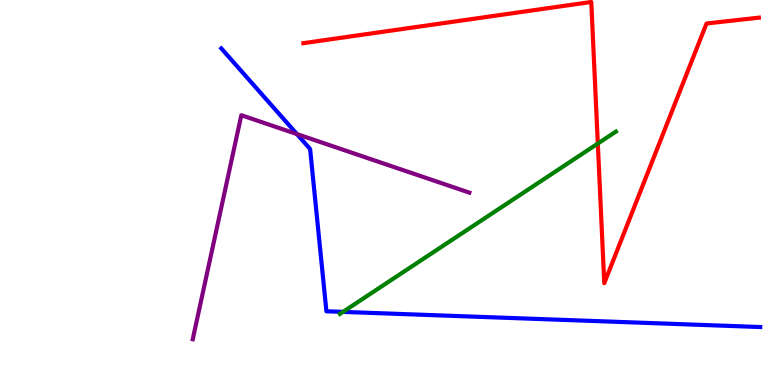[{'lines': ['blue', 'red'], 'intersections': []}, {'lines': ['green', 'red'], 'intersections': [{'x': 7.71, 'y': 6.27}]}, {'lines': ['purple', 'red'], 'intersections': []}, {'lines': ['blue', 'green'], 'intersections': [{'x': 4.43, 'y': 1.9}]}, {'lines': ['blue', 'purple'], 'intersections': [{'x': 3.83, 'y': 6.52}]}, {'lines': ['green', 'purple'], 'intersections': []}]